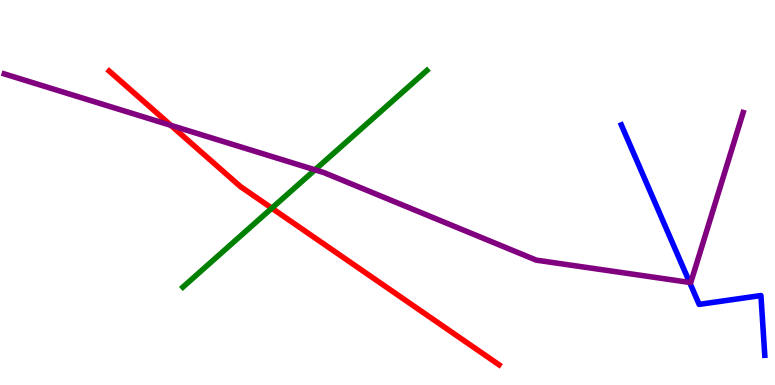[{'lines': ['blue', 'red'], 'intersections': []}, {'lines': ['green', 'red'], 'intersections': [{'x': 3.51, 'y': 4.59}]}, {'lines': ['purple', 'red'], 'intersections': [{'x': 2.2, 'y': 6.74}]}, {'lines': ['blue', 'green'], 'intersections': []}, {'lines': ['blue', 'purple'], 'intersections': [{'x': 8.9, 'y': 2.66}]}, {'lines': ['green', 'purple'], 'intersections': [{'x': 4.06, 'y': 5.59}]}]